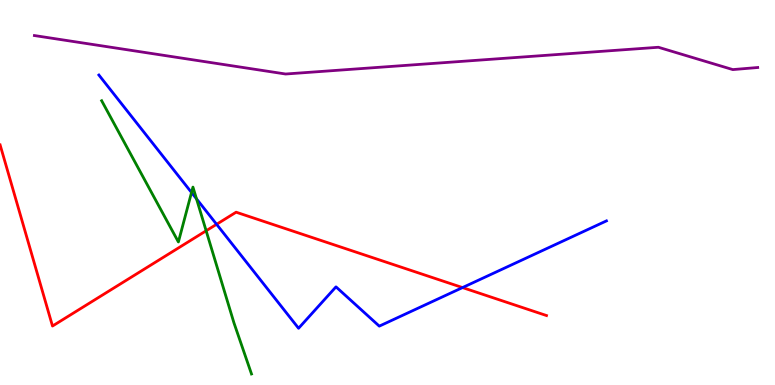[{'lines': ['blue', 'red'], 'intersections': [{'x': 2.79, 'y': 4.17}, {'x': 5.97, 'y': 2.53}]}, {'lines': ['green', 'red'], 'intersections': [{'x': 2.66, 'y': 4.01}]}, {'lines': ['purple', 'red'], 'intersections': []}, {'lines': ['blue', 'green'], 'intersections': [{'x': 2.47, 'y': 5.0}, {'x': 2.54, 'y': 4.84}]}, {'lines': ['blue', 'purple'], 'intersections': []}, {'lines': ['green', 'purple'], 'intersections': []}]